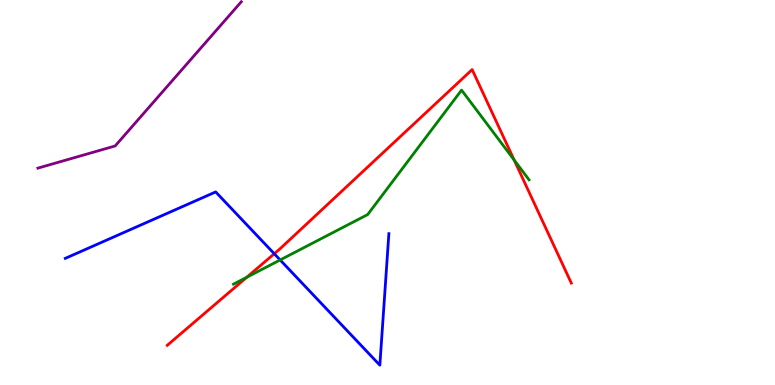[{'lines': ['blue', 'red'], 'intersections': [{'x': 3.54, 'y': 3.41}]}, {'lines': ['green', 'red'], 'intersections': [{'x': 3.18, 'y': 2.8}, {'x': 6.63, 'y': 5.84}]}, {'lines': ['purple', 'red'], 'intersections': []}, {'lines': ['blue', 'green'], 'intersections': [{'x': 3.61, 'y': 3.25}]}, {'lines': ['blue', 'purple'], 'intersections': []}, {'lines': ['green', 'purple'], 'intersections': []}]